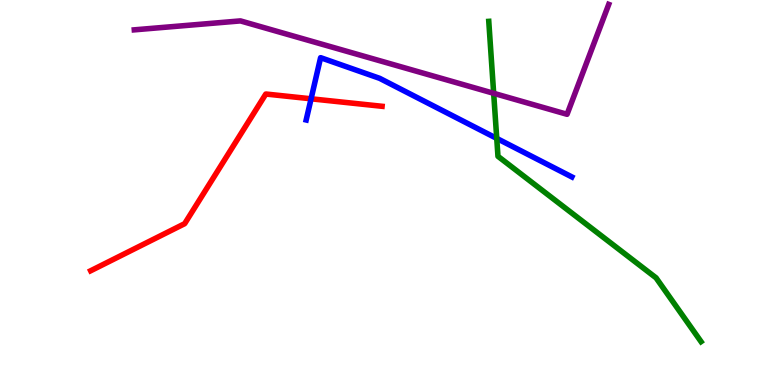[{'lines': ['blue', 'red'], 'intersections': [{'x': 4.01, 'y': 7.43}]}, {'lines': ['green', 'red'], 'intersections': []}, {'lines': ['purple', 'red'], 'intersections': []}, {'lines': ['blue', 'green'], 'intersections': [{'x': 6.41, 'y': 6.41}]}, {'lines': ['blue', 'purple'], 'intersections': []}, {'lines': ['green', 'purple'], 'intersections': [{'x': 6.37, 'y': 7.58}]}]